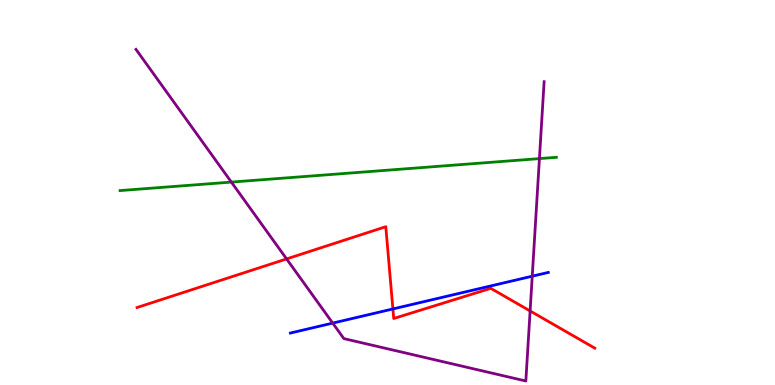[{'lines': ['blue', 'red'], 'intersections': [{'x': 5.07, 'y': 1.98}]}, {'lines': ['green', 'red'], 'intersections': []}, {'lines': ['purple', 'red'], 'intersections': [{'x': 3.7, 'y': 3.27}, {'x': 6.84, 'y': 1.92}]}, {'lines': ['blue', 'green'], 'intersections': []}, {'lines': ['blue', 'purple'], 'intersections': [{'x': 4.29, 'y': 1.61}, {'x': 6.87, 'y': 2.83}]}, {'lines': ['green', 'purple'], 'intersections': [{'x': 2.99, 'y': 5.27}, {'x': 6.96, 'y': 5.88}]}]